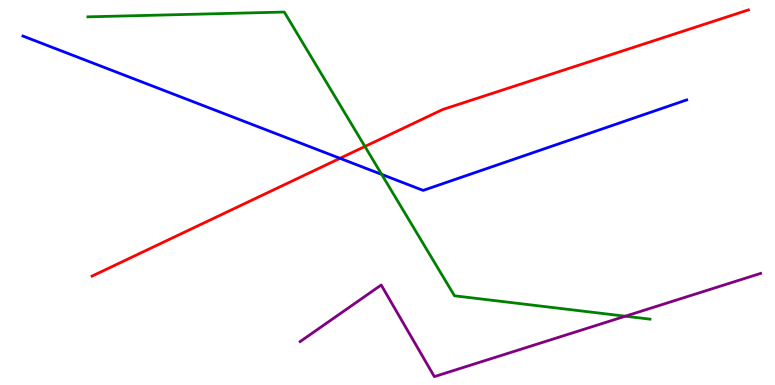[{'lines': ['blue', 'red'], 'intersections': [{'x': 4.39, 'y': 5.89}]}, {'lines': ['green', 'red'], 'intersections': [{'x': 4.71, 'y': 6.2}]}, {'lines': ['purple', 'red'], 'intersections': []}, {'lines': ['blue', 'green'], 'intersections': [{'x': 4.92, 'y': 5.47}]}, {'lines': ['blue', 'purple'], 'intersections': []}, {'lines': ['green', 'purple'], 'intersections': [{'x': 8.07, 'y': 1.79}]}]